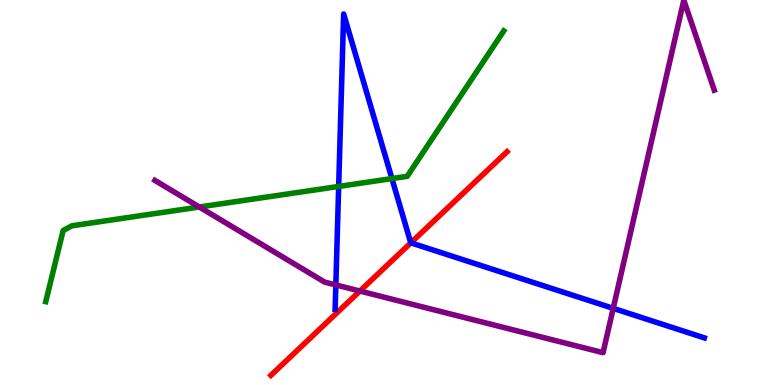[{'lines': ['blue', 'red'], 'intersections': [{'x': 5.3, 'y': 3.69}]}, {'lines': ['green', 'red'], 'intersections': []}, {'lines': ['purple', 'red'], 'intersections': [{'x': 4.64, 'y': 2.44}]}, {'lines': ['blue', 'green'], 'intersections': [{'x': 4.37, 'y': 5.16}, {'x': 5.06, 'y': 5.36}]}, {'lines': ['blue', 'purple'], 'intersections': [{'x': 4.33, 'y': 2.6}, {'x': 7.91, 'y': 1.99}]}, {'lines': ['green', 'purple'], 'intersections': [{'x': 2.57, 'y': 4.62}]}]